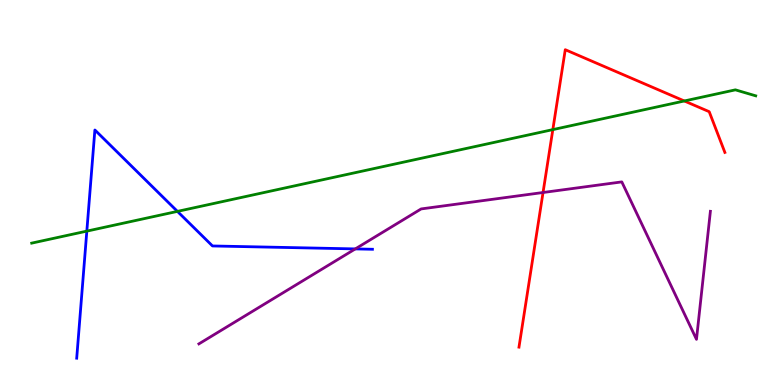[{'lines': ['blue', 'red'], 'intersections': []}, {'lines': ['green', 'red'], 'intersections': [{'x': 7.13, 'y': 6.63}, {'x': 8.83, 'y': 7.38}]}, {'lines': ['purple', 'red'], 'intersections': [{'x': 7.01, 'y': 5.0}]}, {'lines': ['blue', 'green'], 'intersections': [{'x': 1.12, 'y': 4.0}, {'x': 2.29, 'y': 4.51}]}, {'lines': ['blue', 'purple'], 'intersections': [{'x': 4.58, 'y': 3.53}]}, {'lines': ['green', 'purple'], 'intersections': []}]